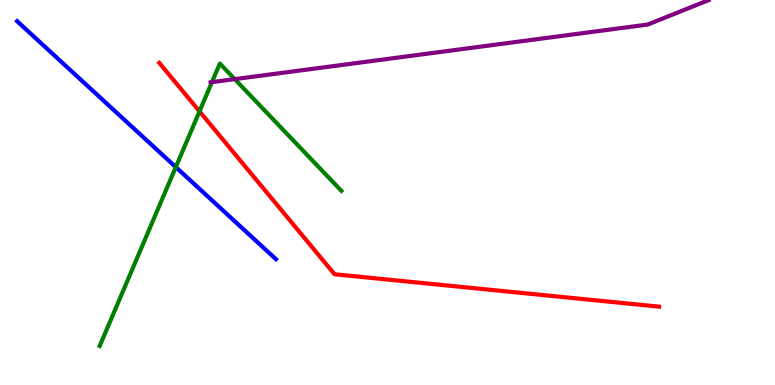[{'lines': ['blue', 'red'], 'intersections': []}, {'lines': ['green', 'red'], 'intersections': [{'x': 2.57, 'y': 7.11}]}, {'lines': ['purple', 'red'], 'intersections': []}, {'lines': ['blue', 'green'], 'intersections': [{'x': 2.27, 'y': 5.66}]}, {'lines': ['blue', 'purple'], 'intersections': []}, {'lines': ['green', 'purple'], 'intersections': [{'x': 2.73, 'y': 7.87}, {'x': 3.03, 'y': 7.94}]}]